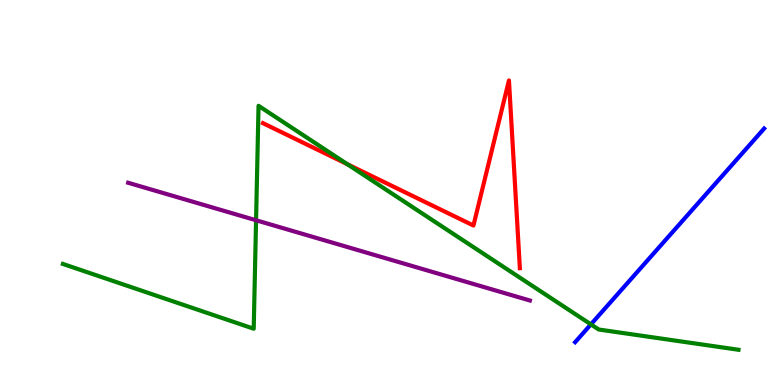[{'lines': ['blue', 'red'], 'intersections': []}, {'lines': ['green', 'red'], 'intersections': [{'x': 4.48, 'y': 5.74}]}, {'lines': ['purple', 'red'], 'intersections': []}, {'lines': ['blue', 'green'], 'intersections': [{'x': 7.62, 'y': 1.57}]}, {'lines': ['blue', 'purple'], 'intersections': []}, {'lines': ['green', 'purple'], 'intersections': [{'x': 3.3, 'y': 4.28}]}]